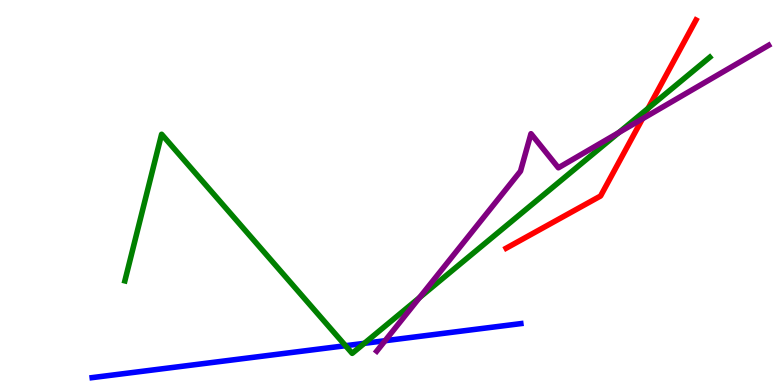[{'lines': ['blue', 'red'], 'intersections': []}, {'lines': ['green', 'red'], 'intersections': [{'x': 8.36, 'y': 7.19}]}, {'lines': ['purple', 'red'], 'intersections': [{'x': 8.29, 'y': 6.91}]}, {'lines': ['blue', 'green'], 'intersections': [{'x': 4.46, 'y': 1.02}, {'x': 4.7, 'y': 1.08}]}, {'lines': ['blue', 'purple'], 'intersections': [{'x': 4.97, 'y': 1.15}]}, {'lines': ['green', 'purple'], 'intersections': [{'x': 5.41, 'y': 2.27}, {'x': 7.98, 'y': 6.56}]}]